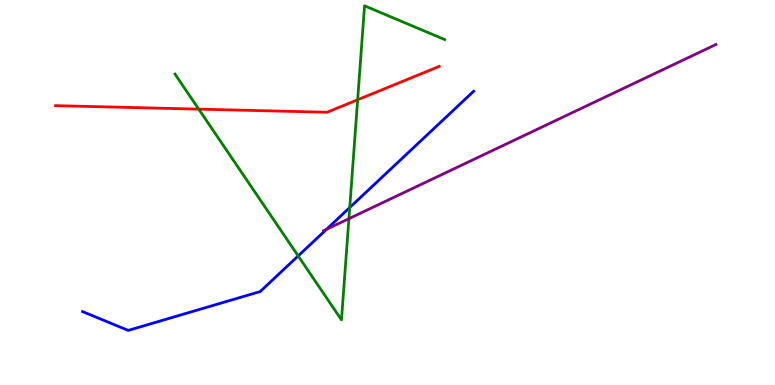[{'lines': ['blue', 'red'], 'intersections': []}, {'lines': ['green', 'red'], 'intersections': [{'x': 2.56, 'y': 7.17}, {'x': 4.61, 'y': 7.41}]}, {'lines': ['purple', 'red'], 'intersections': []}, {'lines': ['blue', 'green'], 'intersections': [{'x': 3.85, 'y': 3.35}, {'x': 4.51, 'y': 4.61}]}, {'lines': ['blue', 'purple'], 'intersections': [{'x': 4.21, 'y': 4.04}]}, {'lines': ['green', 'purple'], 'intersections': [{'x': 4.5, 'y': 4.32}]}]